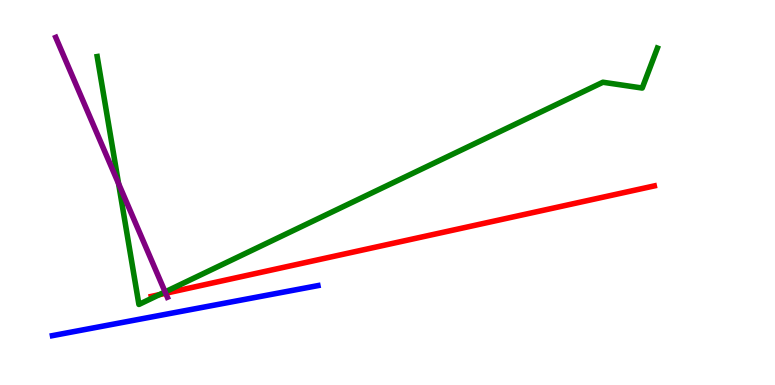[{'lines': ['blue', 'red'], 'intersections': []}, {'lines': ['green', 'red'], 'intersections': [{'x': 2.06, 'y': 2.35}]}, {'lines': ['purple', 'red'], 'intersections': [{'x': 2.14, 'y': 2.38}]}, {'lines': ['blue', 'green'], 'intersections': []}, {'lines': ['blue', 'purple'], 'intersections': []}, {'lines': ['green', 'purple'], 'intersections': [{'x': 1.53, 'y': 5.23}, {'x': 2.13, 'y': 2.42}]}]